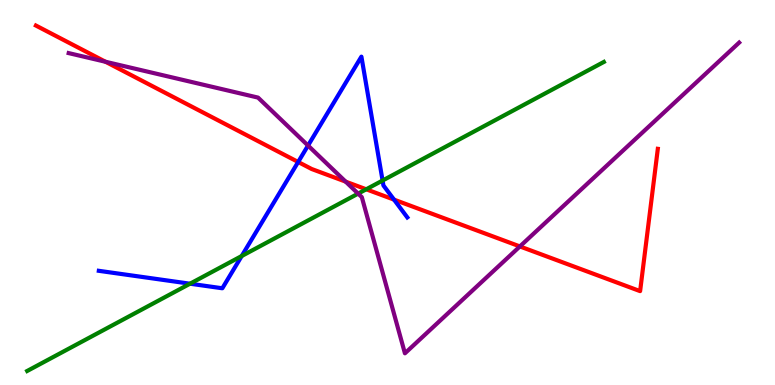[{'lines': ['blue', 'red'], 'intersections': [{'x': 3.85, 'y': 5.79}, {'x': 5.08, 'y': 4.81}]}, {'lines': ['green', 'red'], 'intersections': [{'x': 4.73, 'y': 5.08}]}, {'lines': ['purple', 'red'], 'intersections': [{'x': 1.36, 'y': 8.4}, {'x': 4.46, 'y': 5.28}, {'x': 6.71, 'y': 3.6}]}, {'lines': ['blue', 'green'], 'intersections': [{'x': 2.45, 'y': 2.63}, {'x': 3.12, 'y': 3.35}, {'x': 4.94, 'y': 5.31}]}, {'lines': ['blue', 'purple'], 'intersections': [{'x': 3.97, 'y': 6.22}]}, {'lines': ['green', 'purple'], 'intersections': [{'x': 4.62, 'y': 4.97}]}]